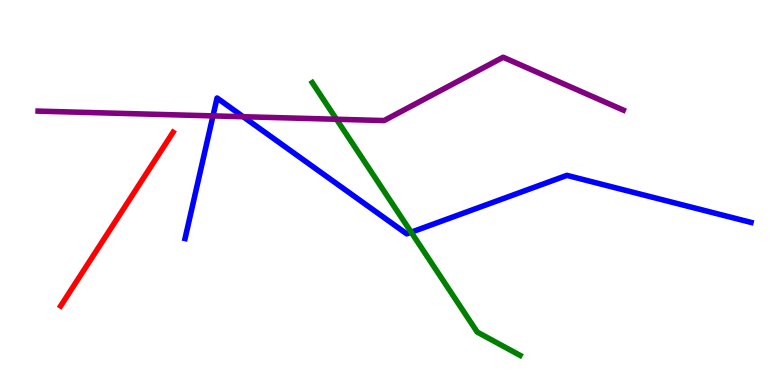[{'lines': ['blue', 'red'], 'intersections': []}, {'lines': ['green', 'red'], 'intersections': []}, {'lines': ['purple', 'red'], 'intersections': []}, {'lines': ['blue', 'green'], 'intersections': [{'x': 5.31, 'y': 3.97}]}, {'lines': ['blue', 'purple'], 'intersections': [{'x': 2.75, 'y': 6.99}, {'x': 3.14, 'y': 6.97}]}, {'lines': ['green', 'purple'], 'intersections': [{'x': 4.34, 'y': 6.9}]}]